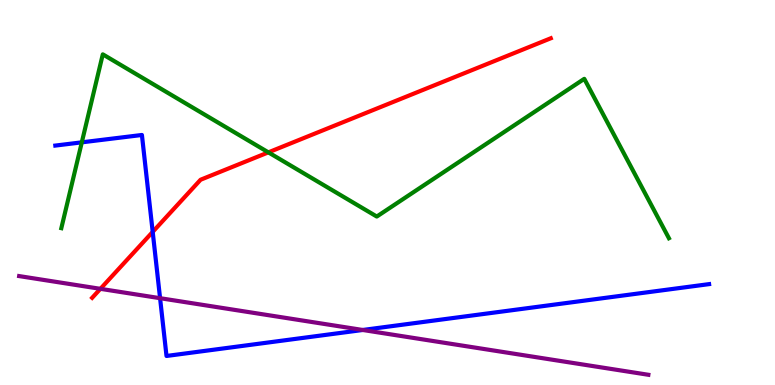[{'lines': ['blue', 'red'], 'intersections': [{'x': 1.97, 'y': 3.98}]}, {'lines': ['green', 'red'], 'intersections': [{'x': 3.46, 'y': 6.04}]}, {'lines': ['purple', 'red'], 'intersections': [{'x': 1.3, 'y': 2.5}]}, {'lines': ['blue', 'green'], 'intersections': [{'x': 1.06, 'y': 6.3}]}, {'lines': ['blue', 'purple'], 'intersections': [{'x': 2.07, 'y': 2.25}, {'x': 4.68, 'y': 1.43}]}, {'lines': ['green', 'purple'], 'intersections': []}]